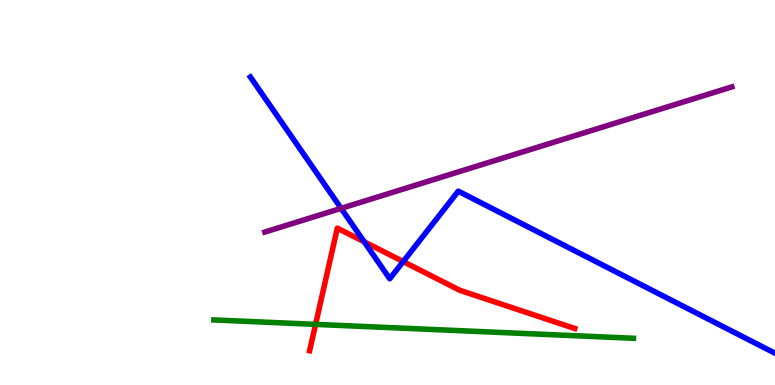[{'lines': ['blue', 'red'], 'intersections': [{'x': 4.7, 'y': 3.72}, {'x': 5.2, 'y': 3.21}]}, {'lines': ['green', 'red'], 'intersections': [{'x': 4.07, 'y': 1.57}]}, {'lines': ['purple', 'red'], 'intersections': []}, {'lines': ['blue', 'green'], 'intersections': []}, {'lines': ['blue', 'purple'], 'intersections': [{'x': 4.4, 'y': 4.59}]}, {'lines': ['green', 'purple'], 'intersections': []}]